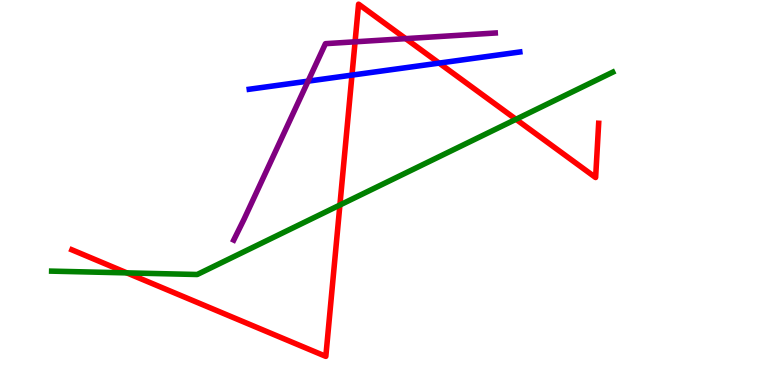[{'lines': ['blue', 'red'], 'intersections': [{'x': 4.54, 'y': 8.05}, {'x': 5.67, 'y': 8.36}]}, {'lines': ['green', 'red'], 'intersections': [{'x': 1.64, 'y': 2.91}, {'x': 4.39, 'y': 4.67}, {'x': 6.66, 'y': 6.9}]}, {'lines': ['purple', 'red'], 'intersections': [{'x': 4.58, 'y': 8.91}, {'x': 5.23, 'y': 9.0}]}, {'lines': ['blue', 'green'], 'intersections': []}, {'lines': ['blue', 'purple'], 'intersections': [{'x': 3.98, 'y': 7.89}]}, {'lines': ['green', 'purple'], 'intersections': []}]